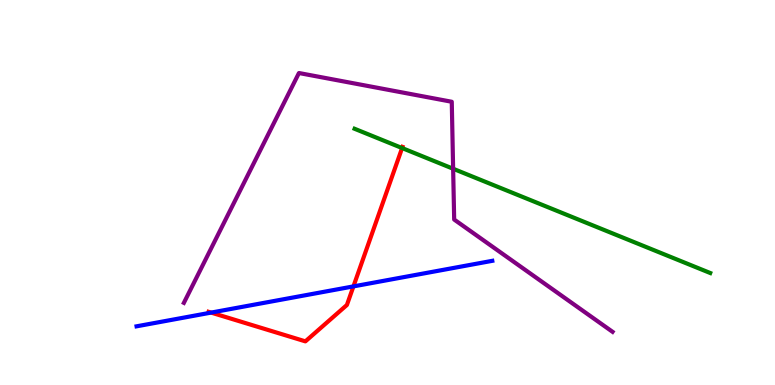[{'lines': ['blue', 'red'], 'intersections': [{'x': 2.72, 'y': 1.88}, {'x': 4.56, 'y': 2.56}]}, {'lines': ['green', 'red'], 'intersections': [{'x': 5.19, 'y': 6.15}]}, {'lines': ['purple', 'red'], 'intersections': []}, {'lines': ['blue', 'green'], 'intersections': []}, {'lines': ['blue', 'purple'], 'intersections': []}, {'lines': ['green', 'purple'], 'intersections': [{'x': 5.85, 'y': 5.62}]}]